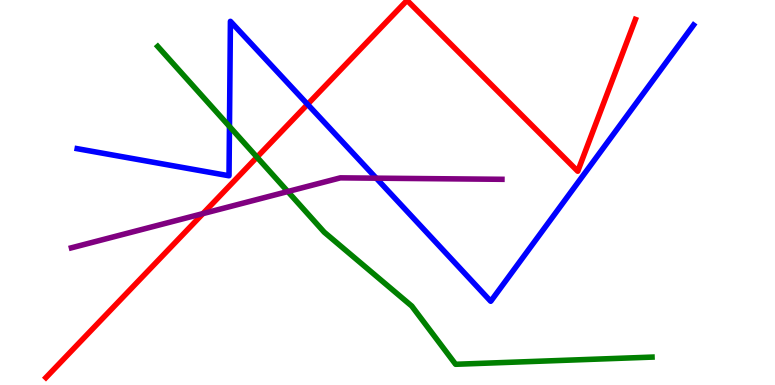[{'lines': ['blue', 'red'], 'intersections': [{'x': 3.97, 'y': 7.29}]}, {'lines': ['green', 'red'], 'intersections': [{'x': 3.32, 'y': 5.92}]}, {'lines': ['purple', 'red'], 'intersections': [{'x': 2.62, 'y': 4.45}]}, {'lines': ['blue', 'green'], 'intersections': [{'x': 2.96, 'y': 6.72}]}, {'lines': ['blue', 'purple'], 'intersections': [{'x': 4.85, 'y': 5.37}]}, {'lines': ['green', 'purple'], 'intersections': [{'x': 3.71, 'y': 5.03}]}]